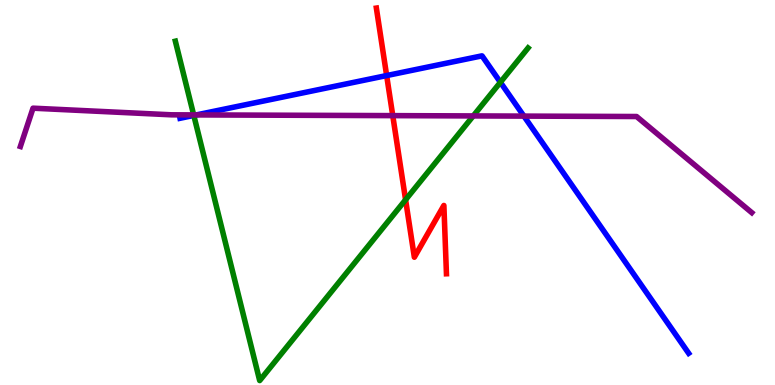[{'lines': ['blue', 'red'], 'intersections': [{'x': 4.99, 'y': 8.04}]}, {'lines': ['green', 'red'], 'intersections': [{'x': 5.23, 'y': 4.81}]}, {'lines': ['purple', 'red'], 'intersections': [{'x': 5.07, 'y': 7.0}]}, {'lines': ['blue', 'green'], 'intersections': [{'x': 2.5, 'y': 7.0}, {'x': 6.46, 'y': 7.86}]}, {'lines': ['blue', 'purple'], 'intersections': [{'x': 2.53, 'y': 7.02}, {'x': 6.76, 'y': 6.98}]}, {'lines': ['green', 'purple'], 'intersections': [{'x': 2.5, 'y': 7.02}, {'x': 6.11, 'y': 6.99}]}]